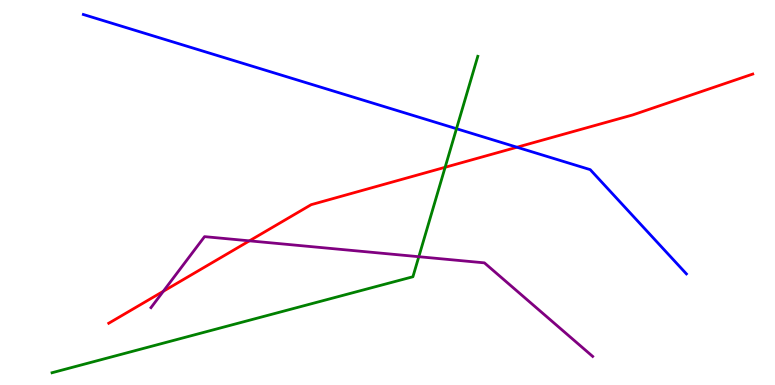[{'lines': ['blue', 'red'], 'intersections': [{'x': 6.67, 'y': 6.18}]}, {'lines': ['green', 'red'], 'intersections': [{'x': 5.74, 'y': 5.65}]}, {'lines': ['purple', 'red'], 'intersections': [{'x': 2.11, 'y': 2.43}, {'x': 3.22, 'y': 3.74}]}, {'lines': ['blue', 'green'], 'intersections': [{'x': 5.89, 'y': 6.66}]}, {'lines': ['blue', 'purple'], 'intersections': []}, {'lines': ['green', 'purple'], 'intersections': [{'x': 5.4, 'y': 3.33}]}]